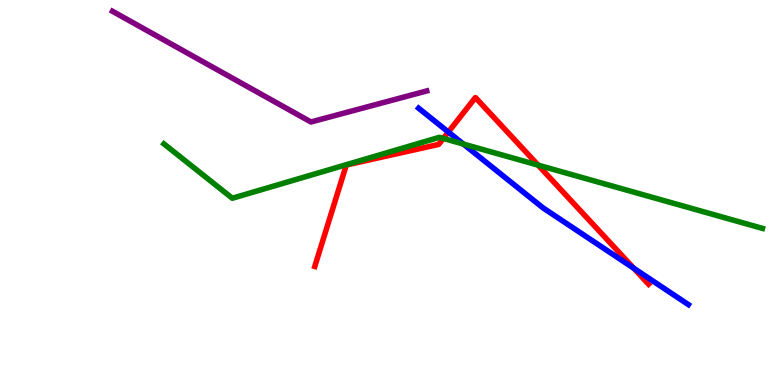[{'lines': ['blue', 'red'], 'intersections': [{'x': 5.79, 'y': 6.57}, {'x': 8.18, 'y': 3.03}]}, {'lines': ['green', 'red'], 'intersections': [{'x': 5.72, 'y': 6.4}, {'x': 6.94, 'y': 5.71}]}, {'lines': ['purple', 'red'], 'intersections': []}, {'lines': ['blue', 'green'], 'intersections': [{'x': 5.98, 'y': 6.26}]}, {'lines': ['blue', 'purple'], 'intersections': []}, {'lines': ['green', 'purple'], 'intersections': []}]